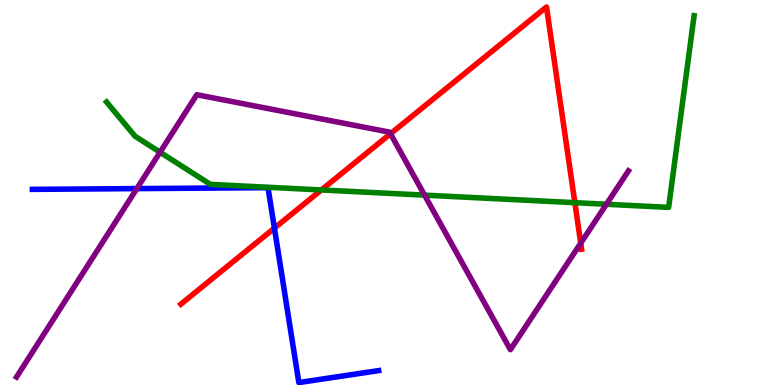[{'lines': ['blue', 'red'], 'intersections': [{'x': 3.54, 'y': 4.07}]}, {'lines': ['green', 'red'], 'intersections': [{'x': 4.15, 'y': 5.07}, {'x': 7.42, 'y': 4.74}]}, {'lines': ['purple', 'red'], 'intersections': [{'x': 5.04, 'y': 6.53}, {'x': 7.49, 'y': 3.68}]}, {'lines': ['blue', 'green'], 'intersections': []}, {'lines': ['blue', 'purple'], 'intersections': [{'x': 1.77, 'y': 5.1}]}, {'lines': ['green', 'purple'], 'intersections': [{'x': 2.07, 'y': 6.05}, {'x': 5.48, 'y': 4.93}, {'x': 7.82, 'y': 4.69}]}]